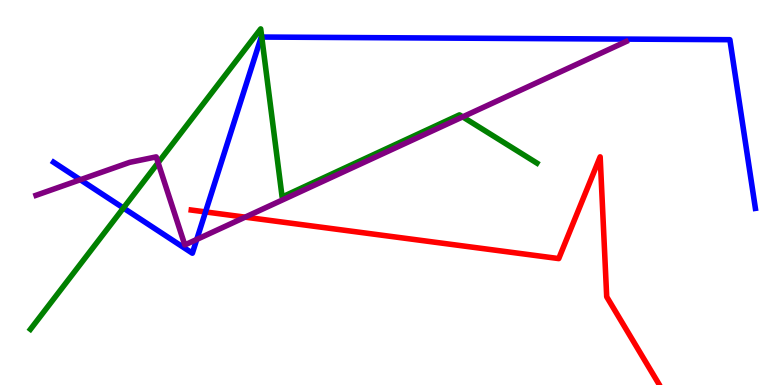[{'lines': ['blue', 'red'], 'intersections': [{'x': 2.65, 'y': 4.5}]}, {'lines': ['green', 'red'], 'intersections': []}, {'lines': ['purple', 'red'], 'intersections': [{'x': 3.16, 'y': 4.36}]}, {'lines': ['blue', 'green'], 'intersections': [{'x': 1.59, 'y': 4.6}, {'x': 3.38, 'y': 9.04}]}, {'lines': ['blue', 'purple'], 'intersections': [{'x': 1.04, 'y': 5.33}, {'x': 2.54, 'y': 3.78}]}, {'lines': ['green', 'purple'], 'intersections': [{'x': 2.04, 'y': 5.77}, {'x': 5.97, 'y': 6.96}]}]